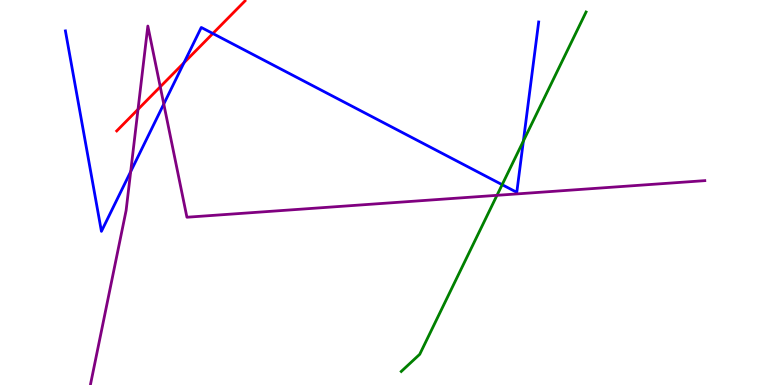[{'lines': ['blue', 'red'], 'intersections': [{'x': 2.37, 'y': 8.37}, {'x': 2.75, 'y': 9.13}]}, {'lines': ['green', 'red'], 'intersections': []}, {'lines': ['purple', 'red'], 'intersections': [{'x': 1.78, 'y': 7.16}, {'x': 2.07, 'y': 7.75}]}, {'lines': ['blue', 'green'], 'intersections': [{'x': 6.48, 'y': 5.2}, {'x': 6.75, 'y': 6.34}]}, {'lines': ['blue', 'purple'], 'intersections': [{'x': 1.69, 'y': 5.54}, {'x': 2.11, 'y': 7.3}]}, {'lines': ['green', 'purple'], 'intersections': [{'x': 6.41, 'y': 4.93}]}]